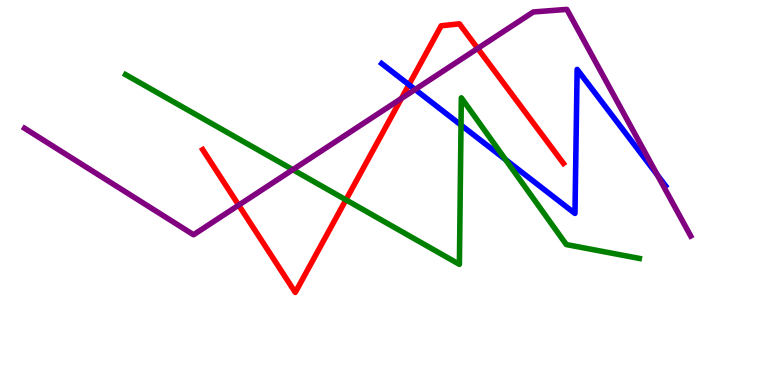[{'lines': ['blue', 'red'], 'intersections': [{'x': 5.28, 'y': 7.8}]}, {'lines': ['green', 'red'], 'intersections': [{'x': 4.46, 'y': 4.81}]}, {'lines': ['purple', 'red'], 'intersections': [{'x': 3.08, 'y': 4.67}, {'x': 5.18, 'y': 7.44}, {'x': 6.16, 'y': 8.74}]}, {'lines': ['blue', 'green'], 'intersections': [{'x': 5.95, 'y': 6.75}, {'x': 6.52, 'y': 5.86}]}, {'lines': ['blue', 'purple'], 'intersections': [{'x': 5.36, 'y': 7.68}, {'x': 8.48, 'y': 5.45}]}, {'lines': ['green', 'purple'], 'intersections': [{'x': 3.78, 'y': 5.59}]}]